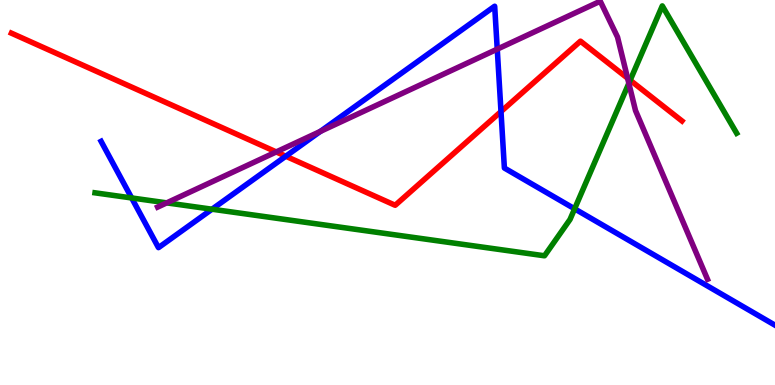[{'lines': ['blue', 'red'], 'intersections': [{'x': 3.69, 'y': 5.94}, {'x': 6.46, 'y': 7.1}]}, {'lines': ['green', 'red'], 'intersections': [{'x': 8.13, 'y': 7.92}]}, {'lines': ['purple', 'red'], 'intersections': [{'x': 3.56, 'y': 6.05}, {'x': 8.1, 'y': 7.97}]}, {'lines': ['blue', 'green'], 'intersections': [{'x': 1.7, 'y': 4.86}, {'x': 2.74, 'y': 4.57}, {'x': 7.41, 'y': 4.58}]}, {'lines': ['blue', 'purple'], 'intersections': [{'x': 4.13, 'y': 6.59}, {'x': 6.42, 'y': 8.72}]}, {'lines': ['green', 'purple'], 'intersections': [{'x': 2.15, 'y': 4.73}, {'x': 8.11, 'y': 7.84}]}]